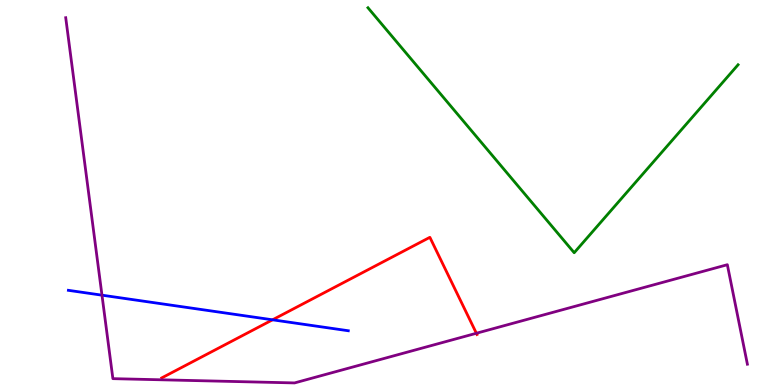[{'lines': ['blue', 'red'], 'intersections': [{'x': 3.52, 'y': 1.69}]}, {'lines': ['green', 'red'], 'intersections': []}, {'lines': ['purple', 'red'], 'intersections': [{'x': 6.15, 'y': 1.34}]}, {'lines': ['blue', 'green'], 'intersections': []}, {'lines': ['blue', 'purple'], 'intersections': [{'x': 1.32, 'y': 2.33}]}, {'lines': ['green', 'purple'], 'intersections': []}]